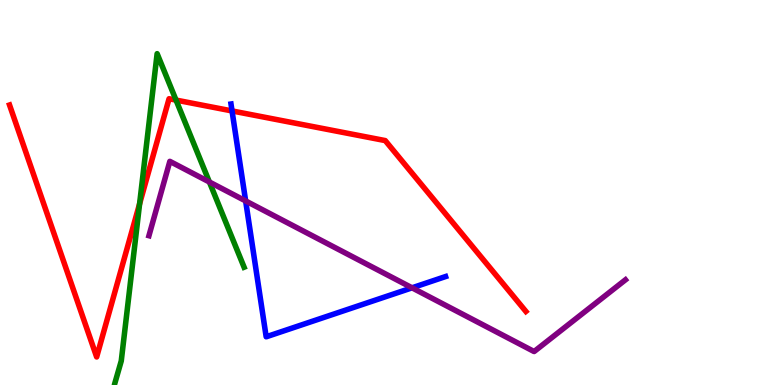[{'lines': ['blue', 'red'], 'intersections': [{'x': 2.99, 'y': 7.12}]}, {'lines': ['green', 'red'], 'intersections': [{'x': 1.8, 'y': 4.71}, {'x': 2.27, 'y': 7.4}]}, {'lines': ['purple', 'red'], 'intersections': []}, {'lines': ['blue', 'green'], 'intersections': []}, {'lines': ['blue', 'purple'], 'intersections': [{'x': 3.17, 'y': 4.78}, {'x': 5.32, 'y': 2.52}]}, {'lines': ['green', 'purple'], 'intersections': [{'x': 2.7, 'y': 5.27}]}]